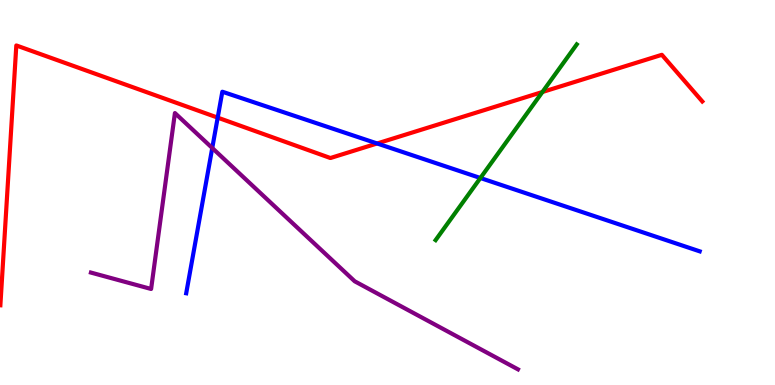[{'lines': ['blue', 'red'], 'intersections': [{'x': 2.81, 'y': 6.94}, {'x': 4.87, 'y': 6.27}]}, {'lines': ['green', 'red'], 'intersections': [{'x': 7.0, 'y': 7.61}]}, {'lines': ['purple', 'red'], 'intersections': []}, {'lines': ['blue', 'green'], 'intersections': [{'x': 6.2, 'y': 5.38}]}, {'lines': ['blue', 'purple'], 'intersections': [{'x': 2.74, 'y': 6.16}]}, {'lines': ['green', 'purple'], 'intersections': []}]